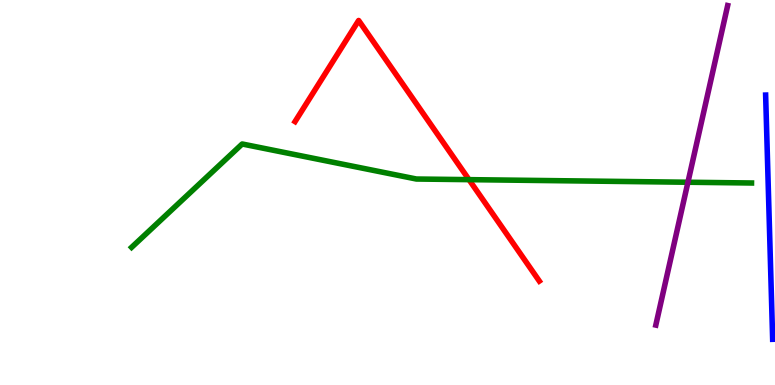[{'lines': ['blue', 'red'], 'intersections': []}, {'lines': ['green', 'red'], 'intersections': [{'x': 6.05, 'y': 5.33}]}, {'lines': ['purple', 'red'], 'intersections': []}, {'lines': ['blue', 'green'], 'intersections': []}, {'lines': ['blue', 'purple'], 'intersections': []}, {'lines': ['green', 'purple'], 'intersections': [{'x': 8.88, 'y': 5.27}]}]